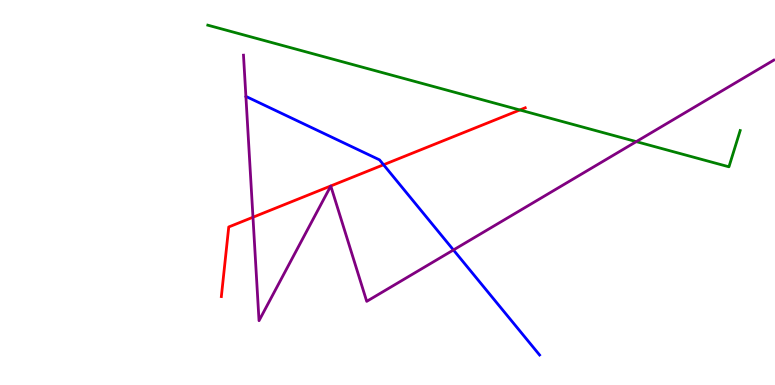[{'lines': ['blue', 'red'], 'intersections': [{'x': 4.95, 'y': 5.72}]}, {'lines': ['green', 'red'], 'intersections': [{'x': 6.71, 'y': 7.14}]}, {'lines': ['purple', 'red'], 'intersections': [{'x': 3.26, 'y': 4.36}]}, {'lines': ['blue', 'green'], 'intersections': []}, {'lines': ['blue', 'purple'], 'intersections': [{'x': 5.85, 'y': 3.51}]}, {'lines': ['green', 'purple'], 'intersections': [{'x': 8.21, 'y': 6.32}]}]